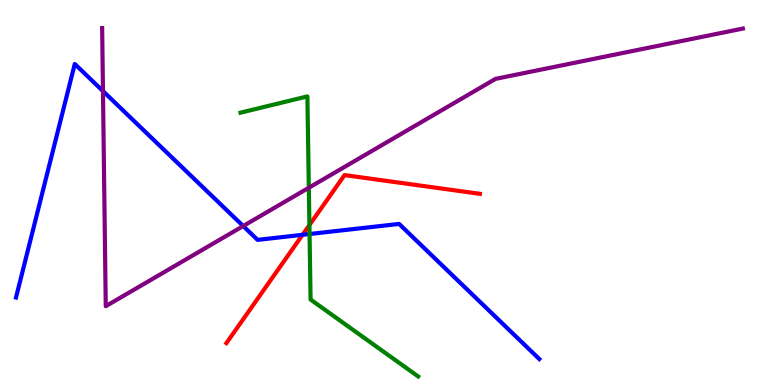[{'lines': ['blue', 'red'], 'intersections': [{'x': 3.9, 'y': 3.9}]}, {'lines': ['green', 'red'], 'intersections': [{'x': 3.99, 'y': 4.15}]}, {'lines': ['purple', 'red'], 'intersections': []}, {'lines': ['blue', 'green'], 'intersections': [{'x': 3.99, 'y': 3.92}]}, {'lines': ['blue', 'purple'], 'intersections': [{'x': 1.33, 'y': 7.63}, {'x': 3.14, 'y': 4.13}]}, {'lines': ['green', 'purple'], 'intersections': [{'x': 3.98, 'y': 5.12}]}]